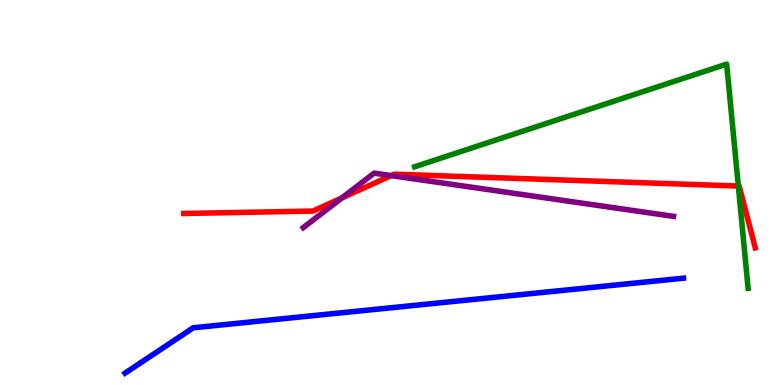[{'lines': ['blue', 'red'], 'intersections': []}, {'lines': ['green', 'red'], 'intersections': [{'x': 9.53, 'y': 5.17}]}, {'lines': ['purple', 'red'], 'intersections': [{'x': 4.41, 'y': 4.86}, {'x': 5.05, 'y': 5.44}]}, {'lines': ['blue', 'green'], 'intersections': []}, {'lines': ['blue', 'purple'], 'intersections': []}, {'lines': ['green', 'purple'], 'intersections': []}]